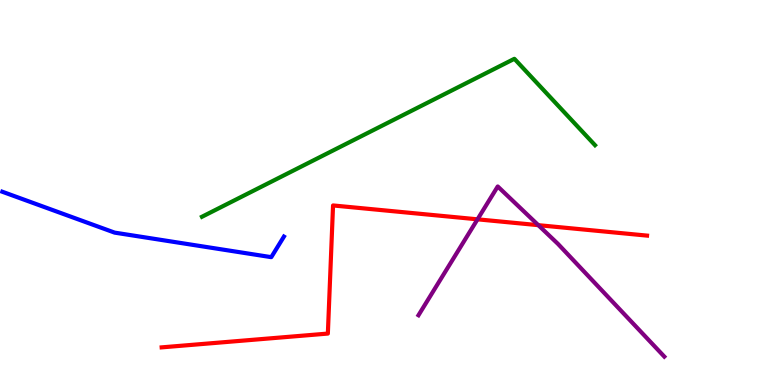[{'lines': ['blue', 'red'], 'intersections': []}, {'lines': ['green', 'red'], 'intersections': []}, {'lines': ['purple', 'red'], 'intersections': [{'x': 6.16, 'y': 4.3}, {'x': 6.95, 'y': 4.15}]}, {'lines': ['blue', 'green'], 'intersections': []}, {'lines': ['blue', 'purple'], 'intersections': []}, {'lines': ['green', 'purple'], 'intersections': []}]